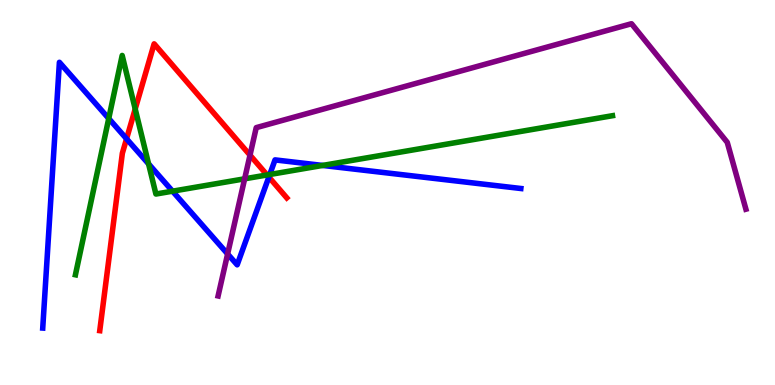[{'lines': ['blue', 'red'], 'intersections': [{'x': 1.63, 'y': 6.39}, {'x': 3.47, 'y': 5.4}]}, {'lines': ['green', 'red'], 'intersections': [{'x': 1.74, 'y': 7.17}, {'x': 3.45, 'y': 5.46}]}, {'lines': ['purple', 'red'], 'intersections': [{'x': 3.23, 'y': 5.97}]}, {'lines': ['blue', 'green'], 'intersections': [{'x': 1.4, 'y': 6.92}, {'x': 1.92, 'y': 5.74}, {'x': 2.23, 'y': 5.03}, {'x': 3.48, 'y': 5.47}, {'x': 4.16, 'y': 5.7}]}, {'lines': ['blue', 'purple'], 'intersections': [{'x': 2.94, 'y': 3.4}]}, {'lines': ['green', 'purple'], 'intersections': [{'x': 3.16, 'y': 5.36}]}]